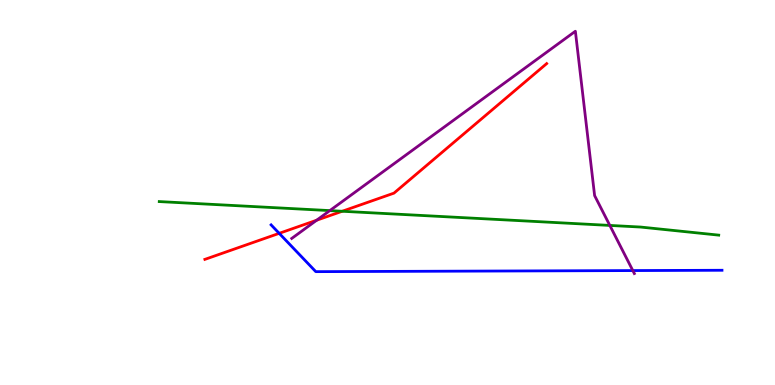[{'lines': ['blue', 'red'], 'intersections': [{'x': 3.6, 'y': 3.94}]}, {'lines': ['green', 'red'], 'intersections': [{'x': 4.42, 'y': 4.51}]}, {'lines': ['purple', 'red'], 'intersections': [{'x': 4.09, 'y': 4.28}]}, {'lines': ['blue', 'green'], 'intersections': []}, {'lines': ['blue', 'purple'], 'intersections': [{'x': 8.17, 'y': 2.97}]}, {'lines': ['green', 'purple'], 'intersections': [{'x': 4.26, 'y': 4.53}, {'x': 7.87, 'y': 4.14}]}]